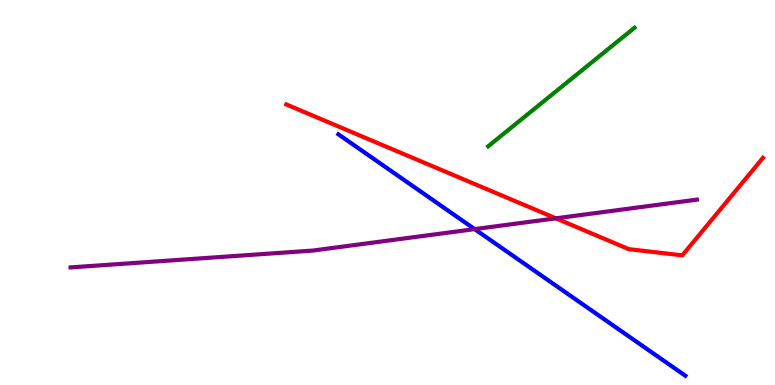[{'lines': ['blue', 'red'], 'intersections': []}, {'lines': ['green', 'red'], 'intersections': []}, {'lines': ['purple', 'red'], 'intersections': [{'x': 7.17, 'y': 4.33}]}, {'lines': ['blue', 'green'], 'intersections': []}, {'lines': ['blue', 'purple'], 'intersections': [{'x': 6.12, 'y': 4.05}]}, {'lines': ['green', 'purple'], 'intersections': []}]